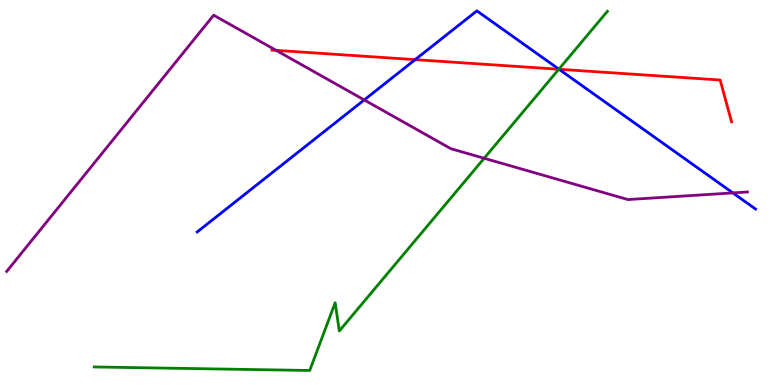[{'lines': ['blue', 'red'], 'intersections': [{'x': 5.36, 'y': 8.45}, {'x': 7.21, 'y': 8.2}]}, {'lines': ['green', 'red'], 'intersections': [{'x': 7.21, 'y': 8.2}]}, {'lines': ['purple', 'red'], 'intersections': [{'x': 3.56, 'y': 8.69}]}, {'lines': ['blue', 'green'], 'intersections': [{'x': 7.21, 'y': 8.2}]}, {'lines': ['blue', 'purple'], 'intersections': [{'x': 4.7, 'y': 7.4}, {'x': 9.46, 'y': 4.99}]}, {'lines': ['green', 'purple'], 'intersections': [{'x': 6.25, 'y': 5.89}]}]